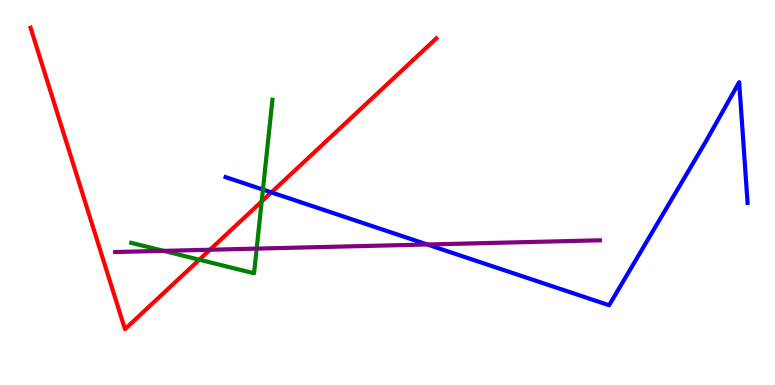[{'lines': ['blue', 'red'], 'intersections': [{'x': 3.5, 'y': 5.0}]}, {'lines': ['green', 'red'], 'intersections': [{'x': 2.57, 'y': 3.25}, {'x': 3.38, 'y': 4.77}]}, {'lines': ['purple', 'red'], 'intersections': [{'x': 2.71, 'y': 3.51}]}, {'lines': ['blue', 'green'], 'intersections': [{'x': 3.39, 'y': 5.08}]}, {'lines': ['blue', 'purple'], 'intersections': [{'x': 5.51, 'y': 3.65}]}, {'lines': ['green', 'purple'], 'intersections': [{'x': 2.11, 'y': 3.48}, {'x': 3.31, 'y': 3.54}]}]